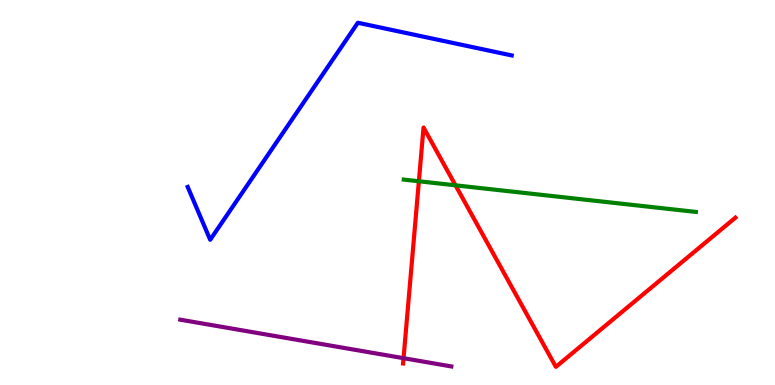[{'lines': ['blue', 'red'], 'intersections': []}, {'lines': ['green', 'red'], 'intersections': [{'x': 5.4, 'y': 5.29}, {'x': 5.88, 'y': 5.19}]}, {'lines': ['purple', 'red'], 'intersections': [{'x': 5.21, 'y': 0.696}]}, {'lines': ['blue', 'green'], 'intersections': []}, {'lines': ['blue', 'purple'], 'intersections': []}, {'lines': ['green', 'purple'], 'intersections': []}]